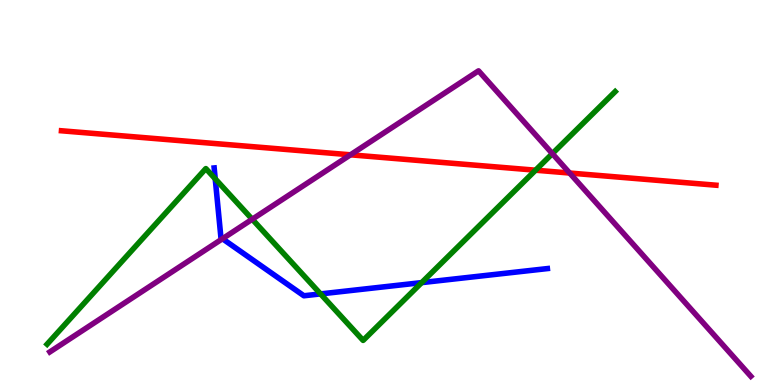[{'lines': ['blue', 'red'], 'intersections': []}, {'lines': ['green', 'red'], 'intersections': [{'x': 6.91, 'y': 5.58}]}, {'lines': ['purple', 'red'], 'intersections': [{'x': 4.52, 'y': 5.98}, {'x': 7.35, 'y': 5.51}]}, {'lines': ['blue', 'green'], 'intersections': [{'x': 2.78, 'y': 5.36}, {'x': 4.14, 'y': 2.37}, {'x': 5.44, 'y': 2.66}]}, {'lines': ['blue', 'purple'], 'intersections': [{'x': 2.87, 'y': 3.8}]}, {'lines': ['green', 'purple'], 'intersections': [{'x': 3.25, 'y': 4.31}, {'x': 7.13, 'y': 6.01}]}]